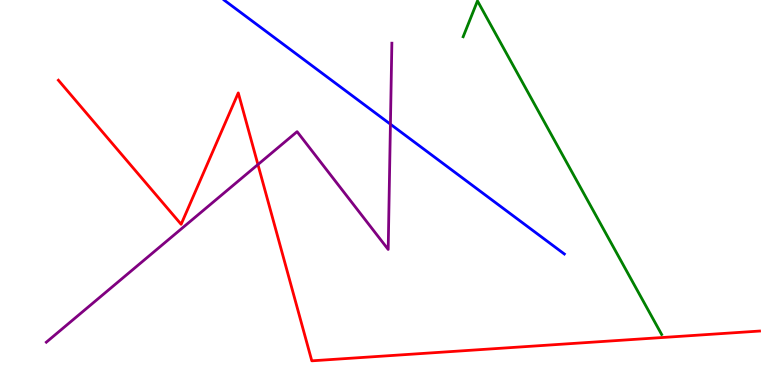[{'lines': ['blue', 'red'], 'intersections': []}, {'lines': ['green', 'red'], 'intersections': []}, {'lines': ['purple', 'red'], 'intersections': [{'x': 3.33, 'y': 5.73}]}, {'lines': ['blue', 'green'], 'intersections': []}, {'lines': ['blue', 'purple'], 'intersections': [{'x': 5.04, 'y': 6.77}]}, {'lines': ['green', 'purple'], 'intersections': []}]